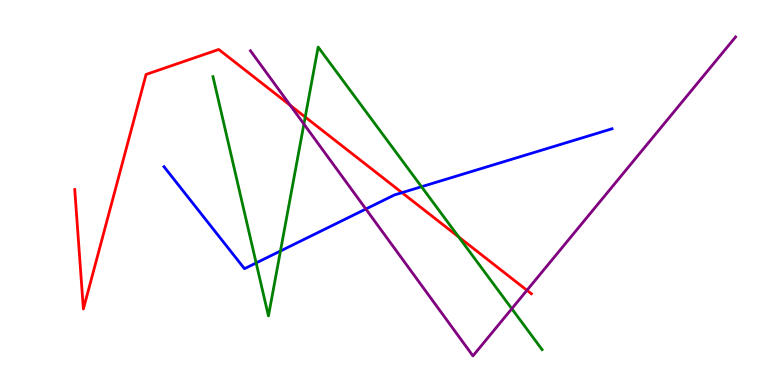[{'lines': ['blue', 'red'], 'intersections': [{'x': 5.19, 'y': 5.0}]}, {'lines': ['green', 'red'], 'intersections': [{'x': 3.94, 'y': 6.96}, {'x': 5.92, 'y': 3.85}]}, {'lines': ['purple', 'red'], 'intersections': [{'x': 3.75, 'y': 7.26}, {'x': 6.8, 'y': 2.46}]}, {'lines': ['blue', 'green'], 'intersections': [{'x': 3.31, 'y': 3.17}, {'x': 3.62, 'y': 3.48}, {'x': 5.44, 'y': 5.15}]}, {'lines': ['blue', 'purple'], 'intersections': [{'x': 4.72, 'y': 4.57}]}, {'lines': ['green', 'purple'], 'intersections': [{'x': 3.92, 'y': 6.78}, {'x': 6.6, 'y': 1.98}]}]